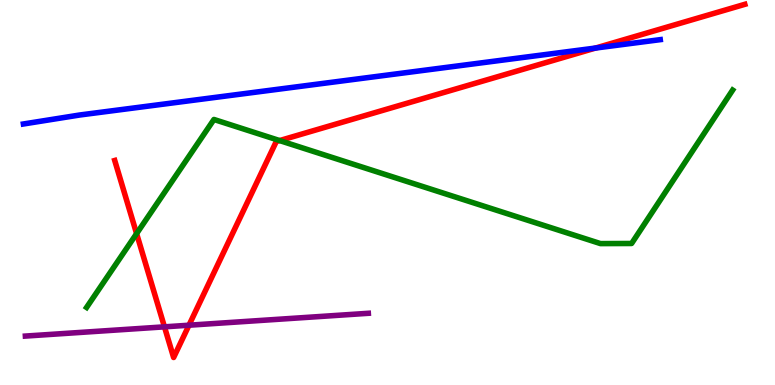[{'lines': ['blue', 'red'], 'intersections': [{'x': 7.68, 'y': 8.75}]}, {'lines': ['green', 'red'], 'intersections': [{'x': 1.76, 'y': 3.93}, {'x': 3.61, 'y': 6.35}]}, {'lines': ['purple', 'red'], 'intersections': [{'x': 2.12, 'y': 1.51}, {'x': 2.44, 'y': 1.55}]}, {'lines': ['blue', 'green'], 'intersections': []}, {'lines': ['blue', 'purple'], 'intersections': []}, {'lines': ['green', 'purple'], 'intersections': []}]